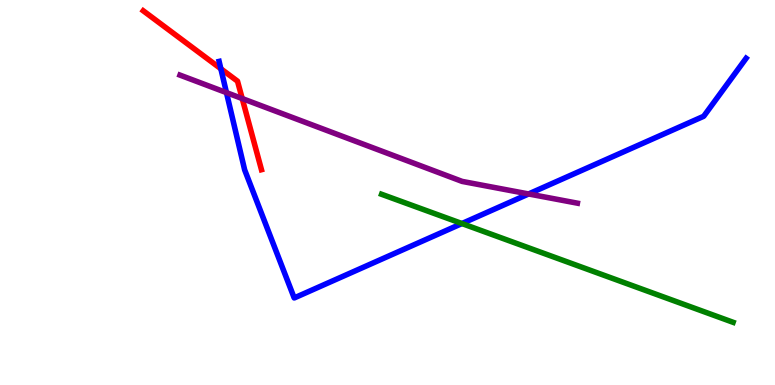[{'lines': ['blue', 'red'], 'intersections': [{'x': 2.85, 'y': 8.21}]}, {'lines': ['green', 'red'], 'intersections': []}, {'lines': ['purple', 'red'], 'intersections': [{'x': 3.13, 'y': 7.44}]}, {'lines': ['blue', 'green'], 'intersections': [{'x': 5.96, 'y': 4.19}]}, {'lines': ['blue', 'purple'], 'intersections': [{'x': 2.92, 'y': 7.59}, {'x': 6.82, 'y': 4.96}]}, {'lines': ['green', 'purple'], 'intersections': []}]